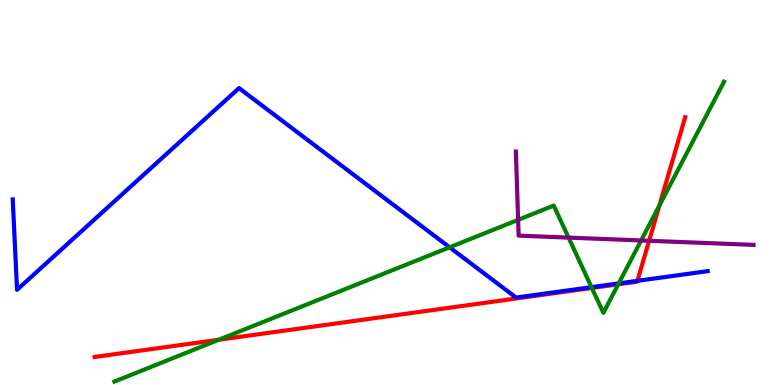[{'lines': ['blue', 'red'], 'intersections': [{'x': 8.22, 'y': 2.71}]}, {'lines': ['green', 'red'], 'intersections': [{'x': 2.82, 'y': 1.18}, {'x': 7.64, 'y': 2.52}, {'x': 7.98, 'y': 2.62}, {'x': 8.51, 'y': 4.66}]}, {'lines': ['purple', 'red'], 'intersections': [{'x': 8.38, 'y': 3.75}]}, {'lines': ['blue', 'green'], 'intersections': [{'x': 5.8, 'y': 3.58}, {'x': 7.63, 'y': 2.54}, {'x': 7.98, 'y': 2.64}]}, {'lines': ['blue', 'purple'], 'intersections': []}, {'lines': ['green', 'purple'], 'intersections': [{'x': 6.69, 'y': 4.29}, {'x': 7.34, 'y': 3.83}, {'x': 8.27, 'y': 3.75}]}]